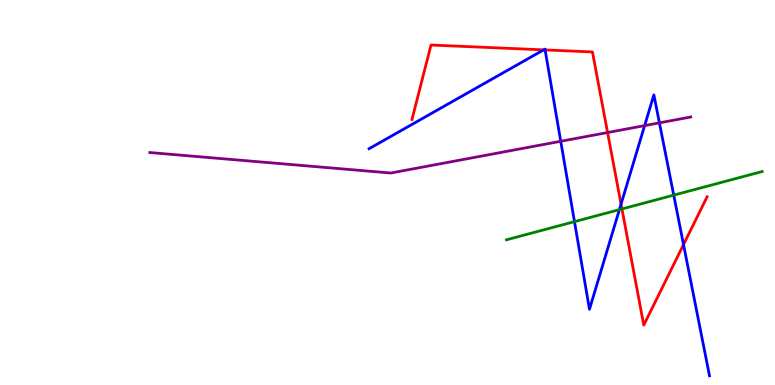[{'lines': ['blue', 'red'], 'intersections': [{'x': 7.02, 'y': 8.7}, {'x': 7.03, 'y': 8.7}, {'x': 8.01, 'y': 4.7}, {'x': 8.82, 'y': 3.65}]}, {'lines': ['green', 'red'], 'intersections': [{'x': 8.03, 'y': 4.57}]}, {'lines': ['purple', 'red'], 'intersections': [{'x': 7.84, 'y': 6.56}]}, {'lines': ['blue', 'green'], 'intersections': [{'x': 7.41, 'y': 4.24}, {'x': 7.99, 'y': 4.55}, {'x': 8.69, 'y': 4.93}]}, {'lines': ['blue', 'purple'], 'intersections': [{'x': 7.24, 'y': 6.33}, {'x': 8.32, 'y': 6.74}, {'x': 8.51, 'y': 6.81}]}, {'lines': ['green', 'purple'], 'intersections': []}]